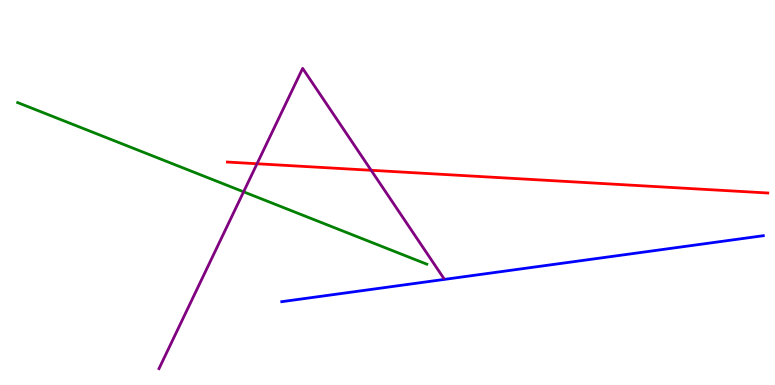[{'lines': ['blue', 'red'], 'intersections': []}, {'lines': ['green', 'red'], 'intersections': []}, {'lines': ['purple', 'red'], 'intersections': [{'x': 3.32, 'y': 5.75}, {'x': 4.79, 'y': 5.58}]}, {'lines': ['blue', 'green'], 'intersections': []}, {'lines': ['blue', 'purple'], 'intersections': []}, {'lines': ['green', 'purple'], 'intersections': [{'x': 3.14, 'y': 5.02}]}]